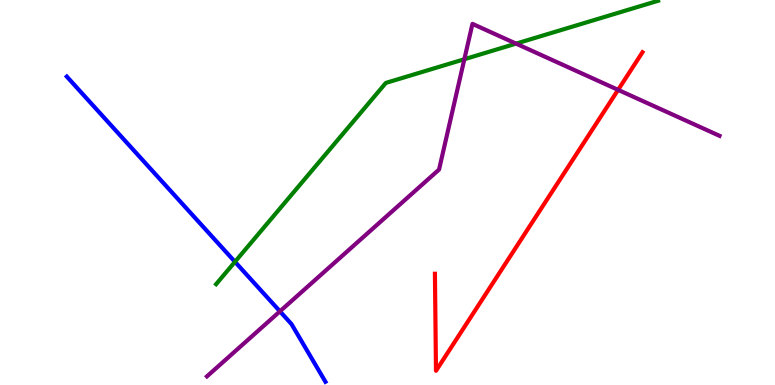[{'lines': ['blue', 'red'], 'intersections': []}, {'lines': ['green', 'red'], 'intersections': []}, {'lines': ['purple', 'red'], 'intersections': [{'x': 7.98, 'y': 7.67}]}, {'lines': ['blue', 'green'], 'intersections': [{'x': 3.03, 'y': 3.2}]}, {'lines': ['blue', 'purple'], 'intersections': [{'x': 3.61, 'y': 1.91}]}, {'lines': ['green', 'purple'], 'intersections': [{'x': 5.99, 'y': 8.46}, {'x': 6.66, 'y': 8.87}]}]